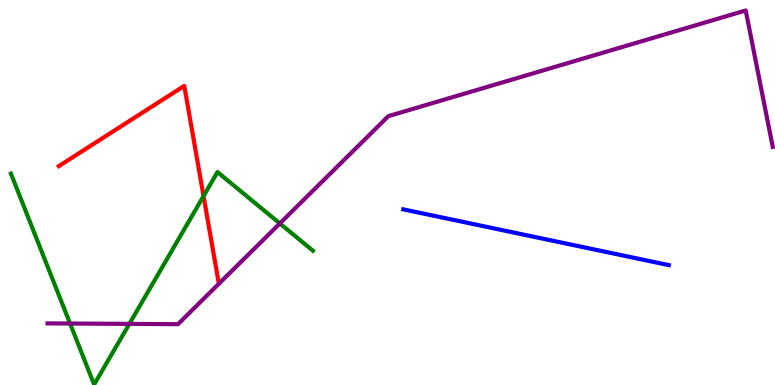[{'lines': ['blue', 'red'], 'intersections': []}, {'lines': ['green', 'red'], 'intersections': [{'x': 2.63, 'y': 4.91}]}, {'lines': ['purple', 'red'], 'intersections': []}, {'lines': ['blue', 'green'], 'intersections': []}, {'lines': ['blue', 'purple'], 'intersections': []}, {'lines': ['green', 'purple'], 'intersections': [{'x': 0.904, 'y': 1.6}, {'x': 1.67, 'y': 1.59}, {'x': 3.61, 'y': 4.2}]}]